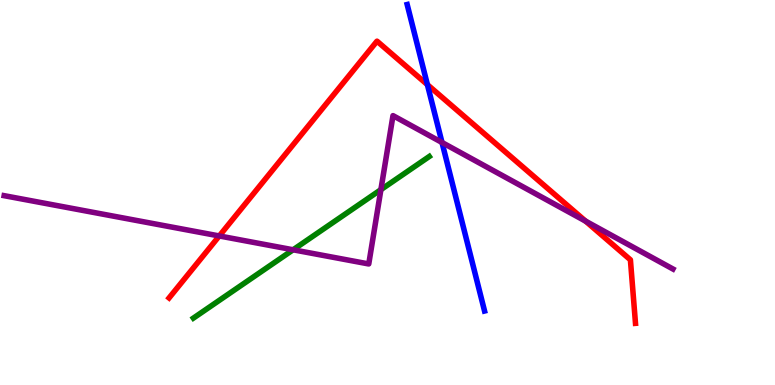[{'lines': ['blue', 'red'], 'intersections': [{'x': 5.51, 'y': 7.8}]}, {'lines': ['green', 'red'], 'intersections': []}, {'lines': ['purple', 'red'], 'intersections': [{'x': 2.83, 'y': 3.87}, {'x': 7.56, 'y': 4.26}]}, {'lines': ['blue', 'green'], 'intersections': []}, {'lines': ['blue', 'purple'], 'intersections': [{'x': 5.7, 'y': 6.3}]}, {'lines': ['green', 'purple'], 'intersections': [{'x': 3.78, 'y': 3.51}, {'x': 4.91, 'y': 5.07}]}]